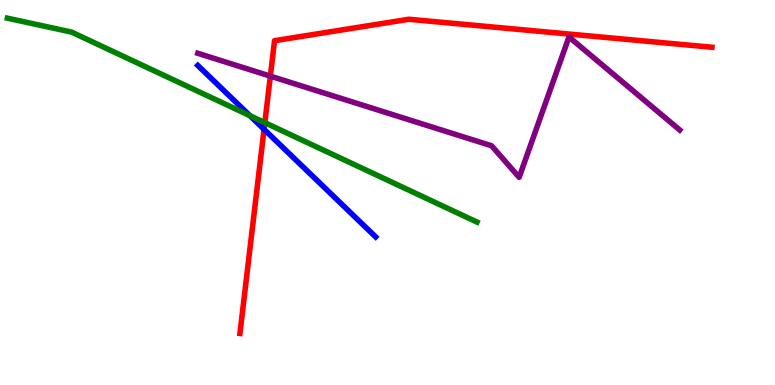[{'lines': ['blue', 'red'], 'intersections': [{'x': 3.41, 'y': 6.64}]}, {'lines': ['green', 'red'], 'intersections': [{'x': 3.42, 'y': 6.81}]}, {'lines': ['purple', 'red'], 'intersections': [{'x': 3.49, 'y': 8.02}]}, {'lines': ['blue', 'green'], 'intersections': [{'x': 3.22, 'y': 7.0}]}, {'lines': ['blue', 'purple'], 'intersections': []}, {'lines': ['green', 'purple'], 'intersections': []}]